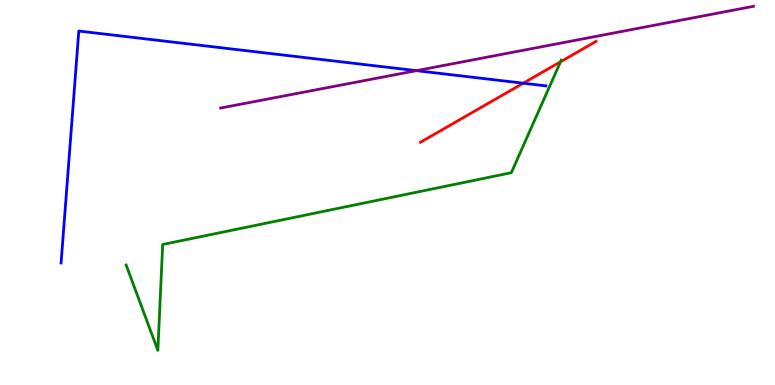[{'lines': ['blue', 'red'], 'intersections': [{'x': 6.75, 'y': 7.84}]}, {'lines': ['green', 'red'], 'intersections': [{'x': 7.23, 'y': 8.4}]}, {'lines': ['purple', 'red'], 'intersections': []}, {'lines': ['blue', 'green'], 'intersections': []}, {'lines': ['blue', 'purple'], 'intersections': [{'x': 5.37, 'y': 8.16}]}, {'lines': ['green', 'purple'], 'intersections': []}]